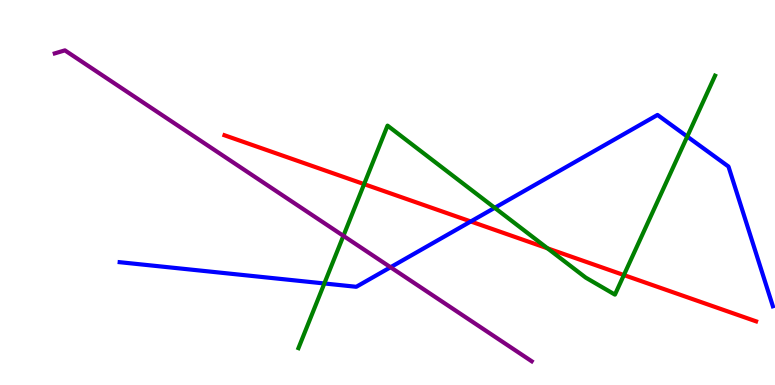[{'lines': ['blue', 'red'], 'intersections': [{'x': 6.07, 'y': 4.25}]}, {'lines': ['green', 'red'], 'intersections': [{'x': 4.7, 'y': 5.22}, {'x': 7.07, 'y': 3.55}, {'x': 8.05, 'y': 2.86}]}, {'lines': ['purple', 'red'], 'intersections': []}, {'lines': ['blue', 'green'], 'intersections': [{'x': 4.19, 'y': 2.64}, {'x': 6.38, 'y': 4.6}, {'x': 8.87, 'y': 6.45}]}, {'lines': ['blue', 'purple'], 'intersections': [{'x': 5.04, 'y': 3.06}]}, {'lines': ['green', 'purple'], 'intersections': [{'x': 4.43, 'y': 3.87}]}]